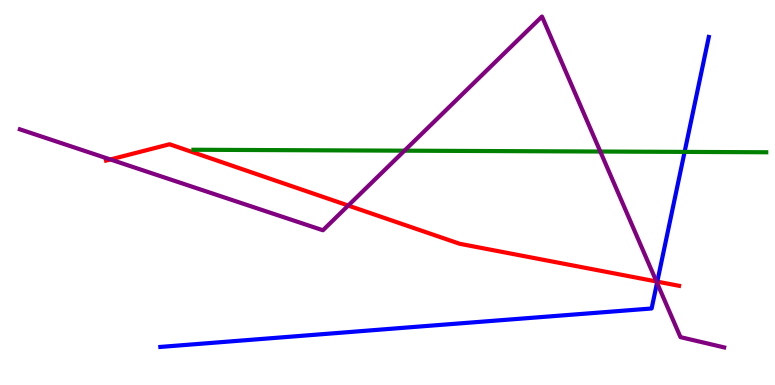[{'lines': ['blue', 'red'], 'intersections': [{'x': 8.48, 'y': 2.68}]}, {'lines': ['green', 'red'], 'intersections': []}, {'lines': ['purple', 'red'], 'intersections': [{'x': 1.42, 'y': 5.86}, {'x': 4.49, 'y': 4.66}, {'x': 8.47, 'y': 2.69}]}, {'lines': ['blue', 'green'], 'intersections': [{'x': 8.83, 'y': 6.05}]}, {'lines': ['blue', 'purple'], 'intersections': [{'x': 8.48, 'y': 2.65}]}, {'lines': ['green', 'purple'], 'intersections': [{'x': 5.22, 'y': 6.09}, {'x': 7.75, 'y': 6.06}]}]